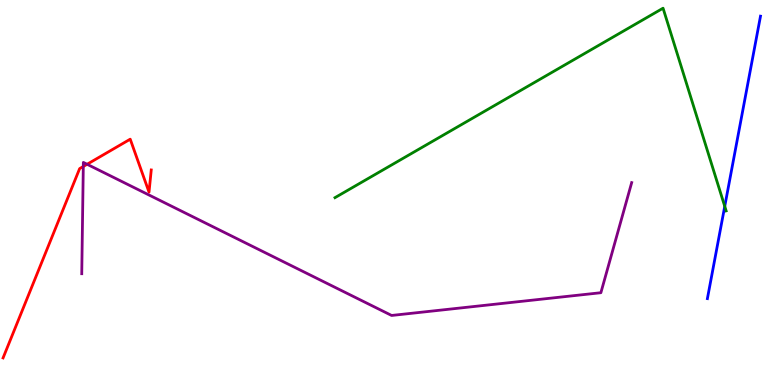[{'lines': ['blue', 'red'], 'intersections': []}, {'lines': ['green', 'red'], 'intersections': []}, {'lines': ['purple', 'red'], 'intersections': [{'x': 1.07, 'y': 5.68}, {'x': 1.12, 'y': 5.73}]}, {'lines': ['blue', 'green'], 'intersections': [{'x': 9.35, 'y': 4.64}]}, {'lines': ['blue', 'purple'], 'intersections': []}, {'lines': ['green', 'purple'], 'intersections': []}]